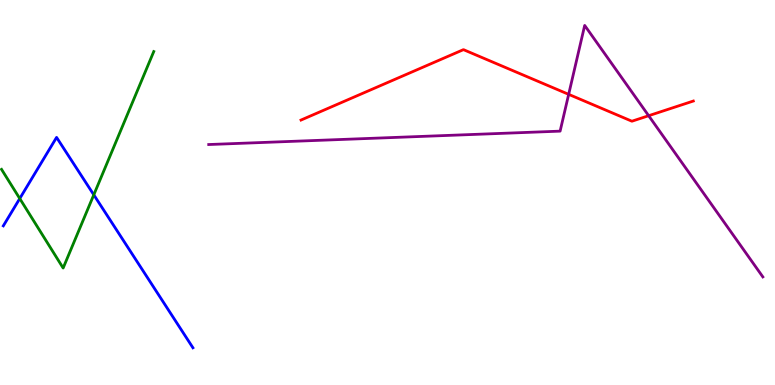[{'lines': ['blue', 'red'], 'intersections': []}, {'lines': ['green', 'red'], 'intersections': []}, {'lines': ['purple', 'red'], 'intersections': [{'x': 7.34, 'y': 7.55}, {'x': 8.37, 'y': 6.99}]}, {'lines': ['blue', 'green'], 'intersections': [{'x': 0.255, 'y': 4.84}, {'x': 1.21, 'y': 4.94}]}, {'lines': ['blue', 'purple'], 'intersections': []}, {'lines': ['green', 'purple'], 'intersections': []}]